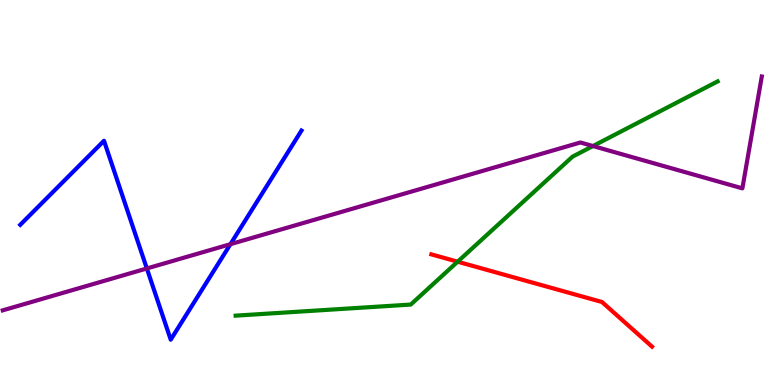[{'lines': ['blue', 'red'], 'intersections': []}, {'lines': ['green', 'red'], 'intersections': [{'x': 5.9, 'y': 3.2}]}, {'lines': ['purple', 'red'], 'intersections': []}, {'lines': ['blue', 'green'], 'intersections': []}, {'lines': ['blue', 'purple'], 'intersections': [{'x': 1.89, 'y': 3.03}, {'x': 2.97, 'y': 3.66}]}, {'lines': ['green', 'purple'], 'intersections': [{'x': 7.65, 'y': 6.21}]}]